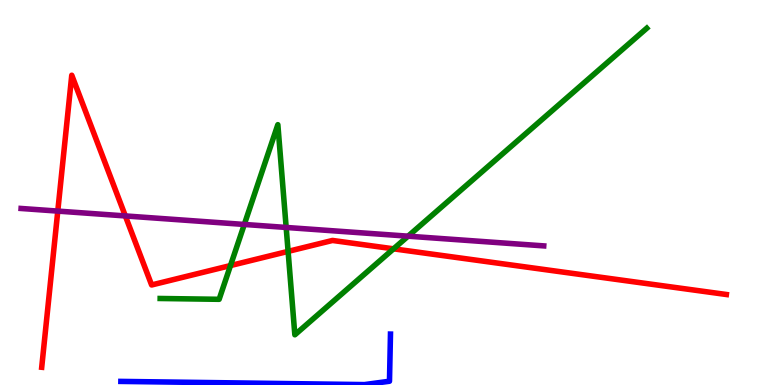[{'lines': ['blue', 'red'], 'intersections': []}, {'lines': ['green', 'red'], 'intersections': [{'x': 2.97, 'y': 3.1}, {'x': 3.72, 'y': 3.47}, {'x': 5.08, 'y': 3.54}]}, {'lines': ['purple', 'red'], 'intersections': [{'x': 0.746, 'y': 4.52}, {'x': 1.62, 'y': 4.39}]}, {'lines': ['blue', 'green'], 'intersections': []}, {'lines': ['blue', 'purple'], 'intersections': []}, {'lines': ['green', 'purple'], 'intersections': [{'x': 3.15, 'y': 4.17}, {'x': 3.69, 'y': 4.09}, {'x': 5.27, 'y': 3.87}]}]